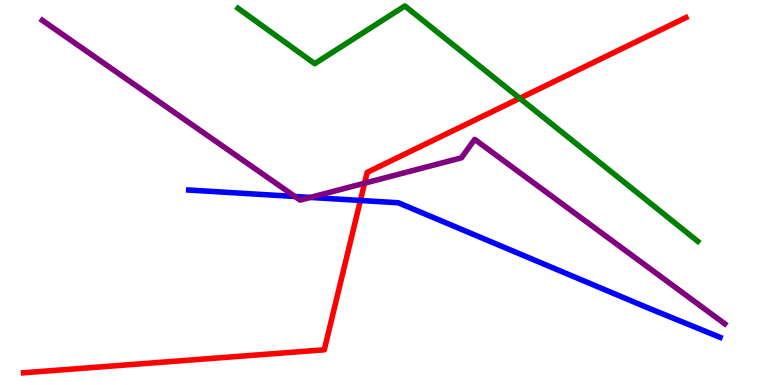[{'lines': ['blue', 'red'], 'intersections': [{'x': 4.65, 'y': 4.79}]}, {'lines': ['green', 'red'], 'intersections': [{'x': 6.71, 'y': 7.45}]}, {'lines': ['purple', 'red'], 'intersections': [{'x': 4.7, 'y': 5.24}]}, {'lines': ['blue', 'green'], 'intersections': []}, {'lines': ['blue', 'purple'], 'intersections': [{'x': 3.81, 'y': 4.9}, {'x': 4.0, 'y': 4.87}]}, {'lines': ['green', 'purple'], 'intersections': []}]